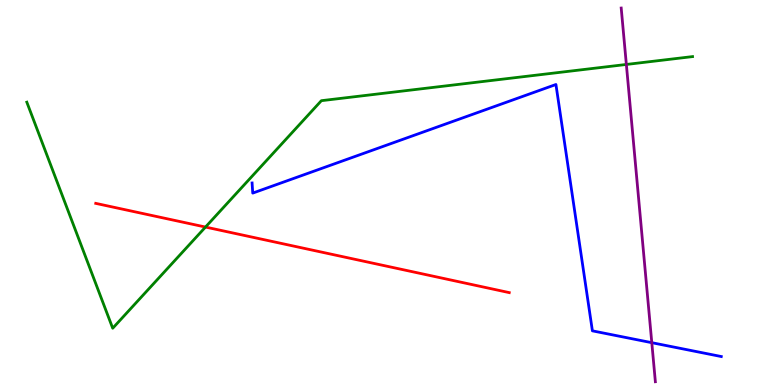[{'lines': ['blue', 'red'], 'intersections': []}, {'lines': ['green', 'red'], 'intersections': [{'x': 2.65, 'y': 4.1}]}, {'lines': ['purple', 'red'], 'intersections': []}, {'lines': ['blue', 'green'], 'intersections': []}, {'lines': ['blue', 'purple'], 'intersections': [{'x': 8.41, 'y': 1.1}]}, {'lines': ['green', 'purple'], 'intersections': [{'x': 8.08, 'y': 8.33}]}]